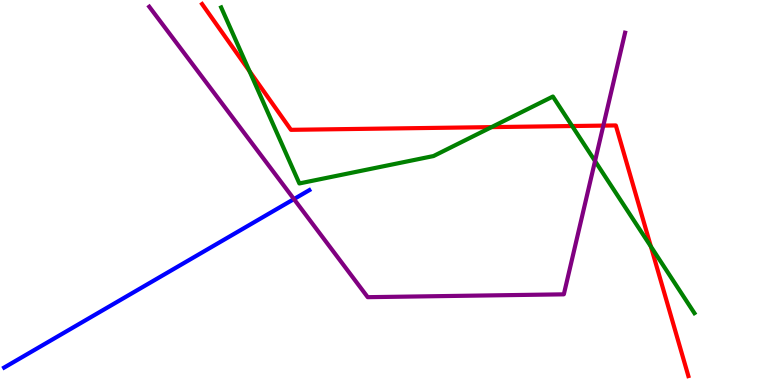[{'lines': ['blue', 'red'], 'intersections': []}, {'lines': ['green', 'red'], 'intersections': [{'x': 3.22, 'y': 8.15}, {'x': 6.34, 'y': 6.7}, {'x': 7.38, 'y': 6.73}, {'x': 8.4, 'y': 3.6}]}, {'lines': ['purple', 'red'], 'intersections': [{'x': 7.78, 'y': 6.74}]}, {'lines': ['blue', 'green'], 'intersections': []}, {'lines': ['blue', 'purple'], 'intersections': [{'x': 3.79, 'y': 4.83}]}, {'lines': ['green', 'purple'], 'intersections': [{'x': 7.68, 'y': 5.82}]}]